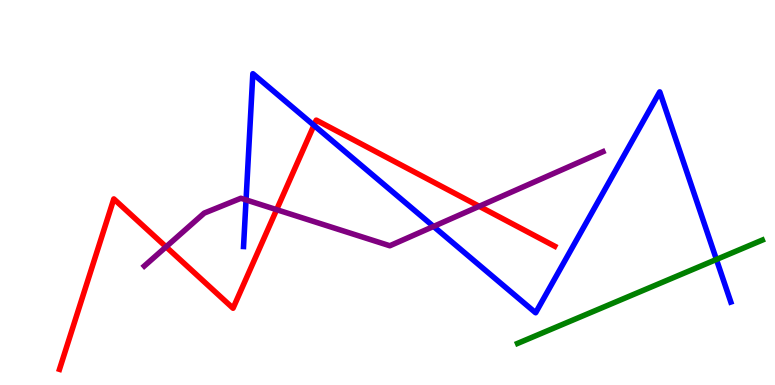[{'lines': ['blue', 'red'], 'intersections': [{'x': 4.05, 'y': 6.74}]}, {'lines': ['green', 'red'], 'intersections': []}, {'lines': ['purple', 'red'], 'intersections': [{'x': 2.14, 'y': 3.59}, {'x': 3.57, 'y': 4.55}, {'x': 6.18, 'y': 4.64}]}, {'lines': ['blue', 'green'], 'intersections': [{'x': 9.24, 'y': 3.26}]}, {'lines': ['blue', 'purple'], 'intersections': [{'x': 3.17, 'y': 4.81}, {'x': 5.59, 'y': 4.12}]}, {'lines': ['green', 'purple'], 'intersections': []}]